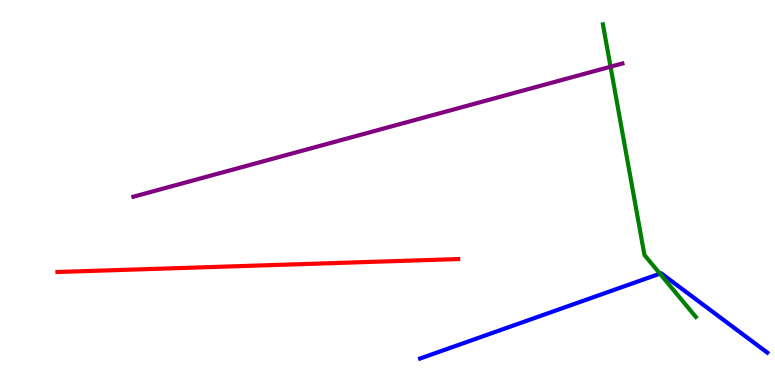[{'lines': ['blue', 'red'], 'intersections': []}, {'lines': ['green', 'red'], 'intersections': []}, {'lines': ['purple', 'red'], 'intersections': []}, {'lines': ['blue', 'green'], 'intersections': [{'x': 8.52, 'y': 2.89}]}, {'lines': ['blue', 'purple'], 'intersections': []}, {'lines': ['green', 'purple'], 'intersections': [{'x': 7.88, 'y': 8.27}]}]